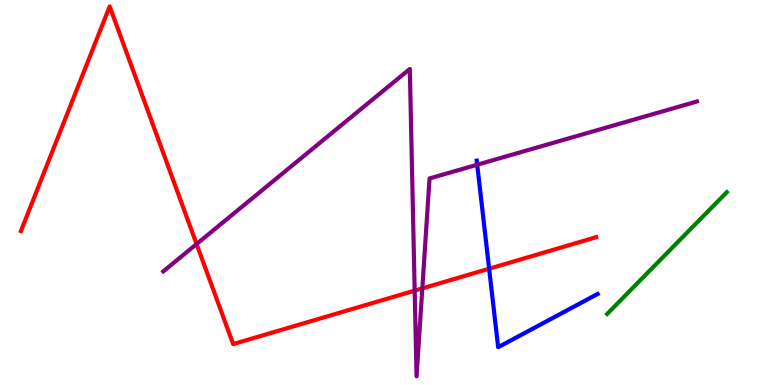[{'lines': ['blue', 'red'], 'intersections': [{'x': 6.31, 'y': 3.02}]}, {'lines': ['green', 'red'], 'intersections': []}, {'lines': ['purple', 'red'], 'intersections': [{'x': 2.54, 'y': 3.66}, {'x': 5.35, 'y': 2.45}, {'x': 5.45, 'y': 2.51}]}, {'lines': ['blue', 'green'], 'intersections': []}, {'lines': ['blue', 'purple'], 'intersections': [{'x': 6.16, 'y': 5.72}]}, {'lines': ['green', 'purple'], 'intersections': []}]